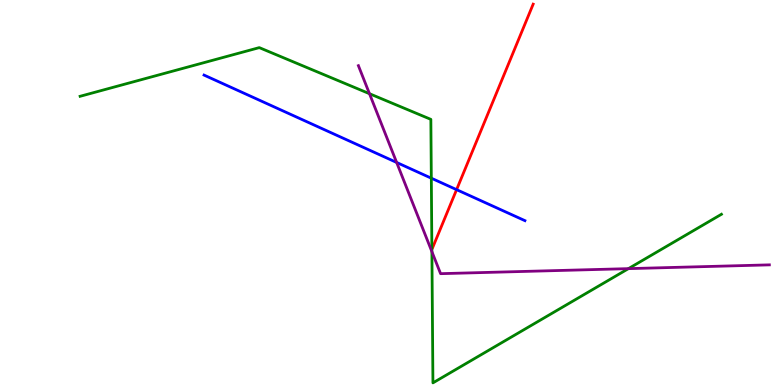[{'lines': ['blue', 'red'], 'intersections': [{'x': 5.89, 'y': 5.07}]}, {'lines': ['green', 'red'], 'intersections': []}, {'lines': ['purple', 'red'], 'intersections': []}, {'lines': ['blue', 'green'], 'intersections': [{'x': 5.57, 'y': 5.37}]}, {'lines': ['blue', 'purple'], 'intersections': [{'x': 5.12, 'y': 5.78}]}, {'lines': ['green', 'purple'], 'intersections': [{'x': 4.77, 'y': 7.57}, {'x': 5.57, 'y': 3.46}, {'x': 8.11, 'y': 3.02}]}]